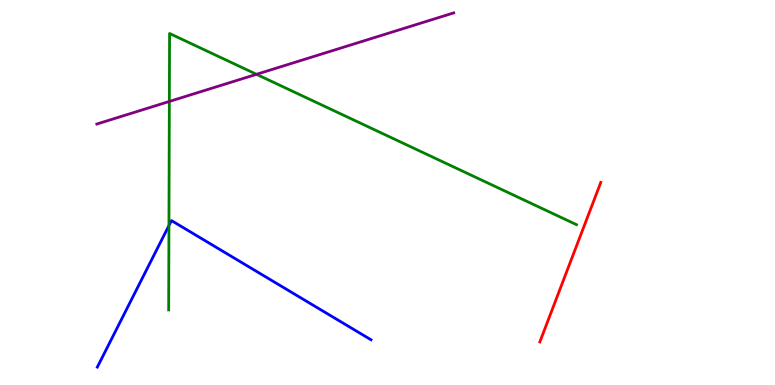[{'lines': ['blue', 'red'], 'intersections': []}, {'lines': ['green', 'red'], 'intersections': []}, {'lines': ['purple', 'red'], 'intersections': []}, {'lines': ['blue', 'green'], 'intersections': [{'x': 2.18, 'y': 4.14}]}, {'lines': ['blue', 'purple'], 'intersections': []}, {'lines': ['green', 'purple'], 'intersections': [{'x': 2.19, 'y': 7.36}, {'x': 3.31, 'y': 8.07}]}]